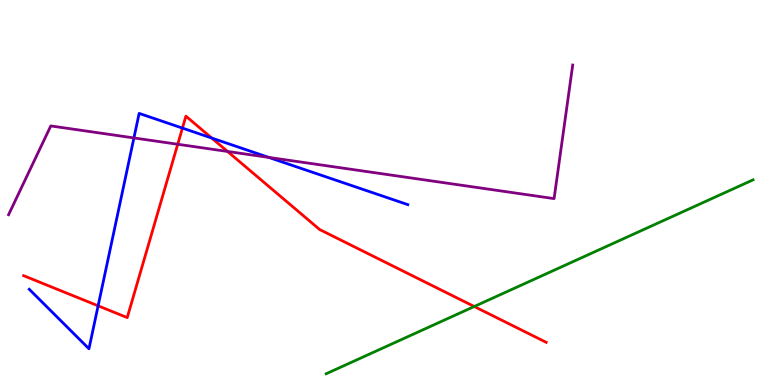[{'lines': ['blue', 'red'], 'intersections': [{'x': 1.27, 'y': 2.06}, {'x': 2.35, 'y': 6.67}, {'x': 2.73, 'y': 6.41}]}, {'lines': ['green', 'red'], 'intersections': [{'x': 6.12, 'y': 2.04}]}, {'lines': ['purple', 'red'], 'intersections': [{'x': 2.29, 'y': 6.25}, {'x': 2.94, 'y': 6.07}]}, {'lines': ['blue', 'green'], 'intersections': []}, {'lines': ['blue', 'purple'], 'intersections': [{'x': 1.73, 'y': 6.42}, {'x': 3.47, 'y': 5.91}]}, {'lines': ['green', 'purple'], 'intersections': []}]